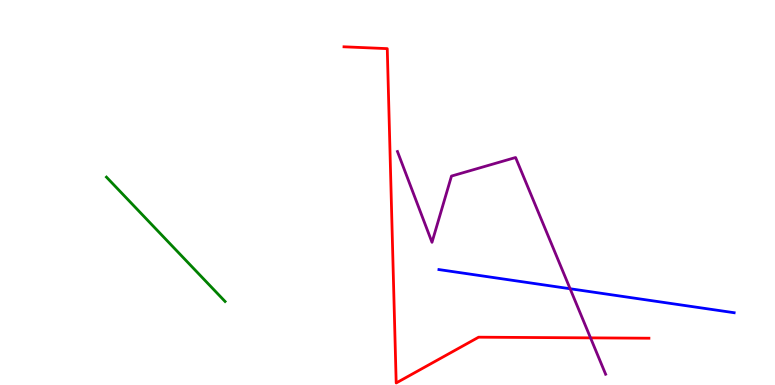[{'lines': ['blue', 'red'], 'intersections': []}, {'lines': ['green', 'red'], 'intersections': []}, {'lines': ['purple', 'red'], 'intersections': [{'x': 7.62, 'y': 1.22}]}, {'lines': ['blue', 'green'], 'intersections': []}, {'lines': ['blue', 'purple'], 'intersections': [{'x': 7.36, 'y': 2.5}]}, {'lines': ['green', 'purple'], 'intersections': []}]